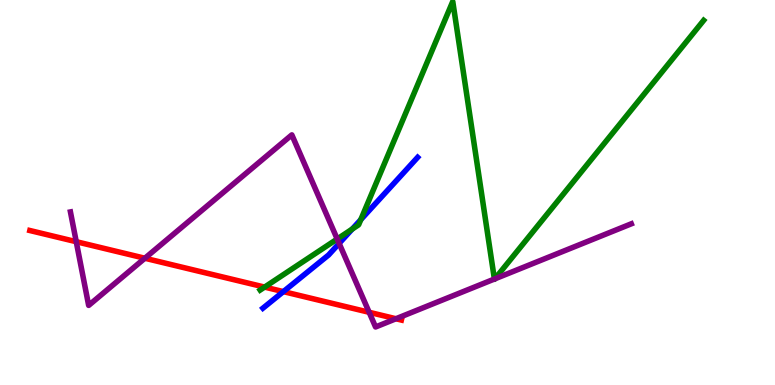[{'lines': ['blue', 'red'], 'intersections': [{'x': 3.66, 'y': 2.43}]}, {'lines': ['green', 'red'], 'intersections': [{'x': 3.41, 'y': 2.54}]}, {'lines': ['purple', 'red'], 'intersections': [{'x': 0.984, 'y': 3.72}, {'x': 1.87, 'y': 3.29}, {'x': 4.76, 'y': 1.89}, {'x': 5.11, 'y': 1.72}]}, {'lines': ['blue', 'green'], 'intersections': [{'x': 4.54, 'y': 4.05}, {'x': 4.66, 'y': 4.29}]}, {'lines': ['blue', 'purple'], 'intersections': [{'x': 4.38, 'y': 3.68}]}, {'lines': ['green', 'purple'], 'intersections': [{'x': 4.35, 'y': 3.79}, {'x': 6.38, 'y': 2.75}, {'x': 6.39, 'y': 2.76}]}]